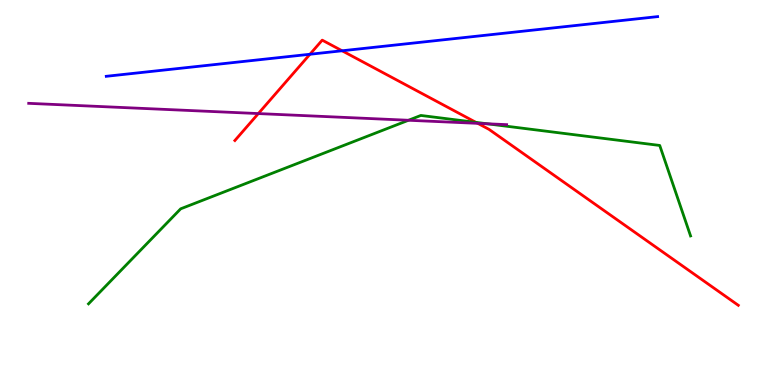[{'lines': ['blue', 'red'], 'intersections': [{'x': 4.0, 'y': 8.59}, {'x': 4.41, 'y': 8.68}]}, {'lines': ['green', 'red'], 'intersections': [{'x': 6.14, 'y': 6.82}]}, {'lines': ['purple', 'red'], 'intersections': [{'x': 3.33, 'y': 7.05}, {'x': 6.17, 'y': 6.8}]}, {'lines': ['blue', 'green'], 'intersections': []}, {'lines': ['blue', 'purple'], 'intersections': []}, {'lines': ['green', 'purple'], 'intersections': [{'x': 5.27, 'y': 6.88}, {'x': 6.28, 'y': 6.79}]}]